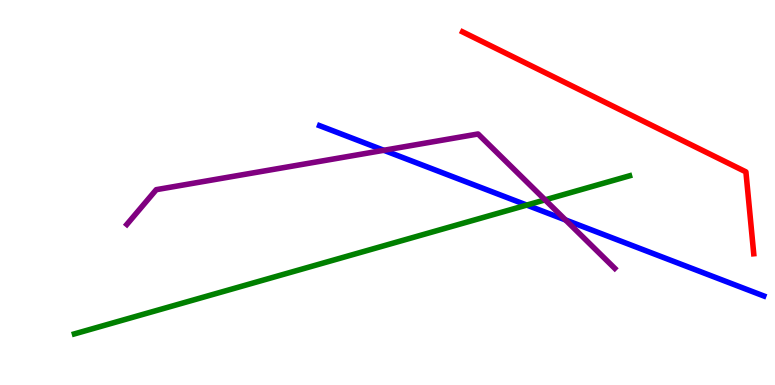[{'lines': ['blue', 'red'], 'intersections': []}, {'lines': ['green', 'red'], 'intersections': []}, {'lines': ['purple', 'red'], 'intersections': []}, {'lines': ['blue', 'green'], 'intersections': [{'x': 6.8, 'y': 4.67}]}, {'lines': ['blue', 'purple'], 'intersections': [{'x': 4.95, 'y': 6.1}, {'x': 7.3, 'y': 4.29}]}, {'lines': ['green', 'purple'], 'intersections': [{'x': 7.03, 'y': 4.81}]}]